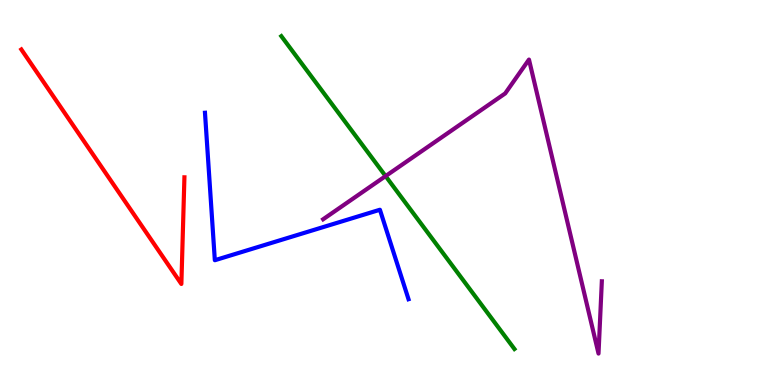[{'lines': ['blue', 'red'], 'intersections': []}, {'lines': ['green', 'red'], 'intersections': []}, {'lines': ['purple', 'red'], 'intersections': []}, {'lines': ['blue', 'green'], 'intersections': []}, {'lines': ['blue', 'purple'], 'intersections': []}, {'lines': ['green', 'purple'], 'intersections': [{'x': 4.98, 'y': 5.43}]}]